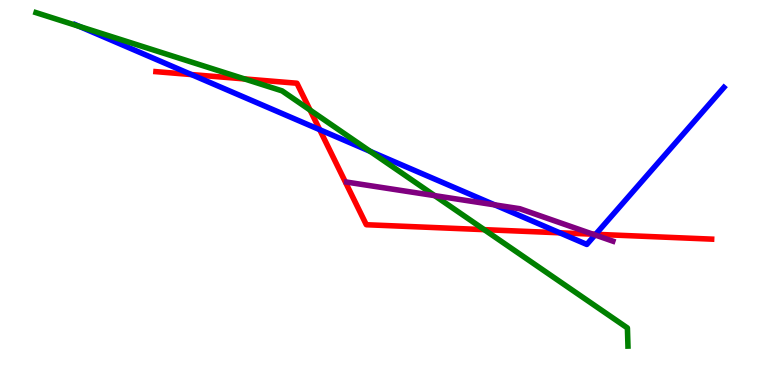[{'lines': ['blue', 'red'], 'intersections': [{'x': 2.47, 'y': 8.06}, {'x': 4.13, 'y': 6.63}, {'x': 7.22, 'y': 3.95}, {'x': 7.69, 'y': 3.91}]}, {'lines': ['green', 'red'], 'intersections': [{'x': 3.15, 'y': 7.95}, {'x': 4.0, 'y': 7.14}, {'x': 6.25, 'y': 4.04}]}, {'lines': ['purple', 'red'], 'intersections': [{'x': 7.65, 'y': 3.92}]}, {'lines': ['blue', 'green'], 'intersections': [{'x': 1.02, 'y': 9.31}, {'x': 4.78, 'y': 6.07}]}, {'lines': ['blue', 'purple'], 'intersections': [{'x': 6.38, 'y': 4.68}, {'x': 7.68, 'y': 3.9}]}, {'lines': ['green', 'purple'], 'intersections': [{'x': 5.61, 'y': 4.92}]}]